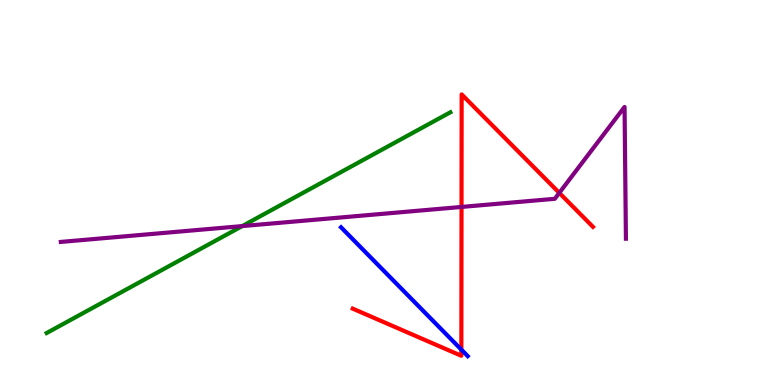[{'lines': ['blue', 'red'], 'intersections': [{'x': 5.95, 'y': 0.918}]}, {'lines': ['green', 'red'], 'intersections': []}, {'lines': ['purple', 'red'], 'intersections': [{'x': 5.96, 'y': 4.63}, {'x': 7.22, 'y': 4.99}]}, {'lines': ['blue', 'green'], 'intersections': []}, {'lines': ['blue', 'purple'], 'intersections': []}, {'lines': ['green', 'purple'], 'intersections': [{'x': 3.13, 'y': 4.13}]}]